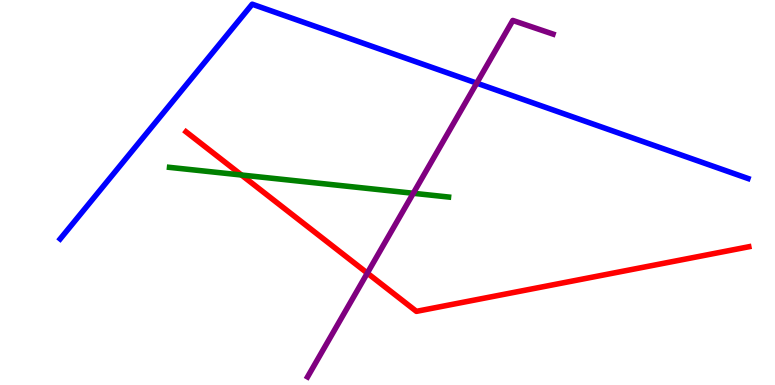[{'lines': ['blue', 'red'], 'intersections': []}, {'lines': ['green', 'red'], 'intersections': [{'x': 3.12, 'y': 5.45}]}, {'lines': ['purple', 'red'], 'intersections': [{'x': 4.74, 'y': 2.91}]}, {'lines': ['blue', 'green'], 'intersections': []}, {'lines': ['blue', 'purple'], 'intersections': [{'x': 6.15, 'y': 7.84}]}, {'lines': ['green', 'purple'], 'intersections': [{'x': 5.33, 'y': 4.98}]}]